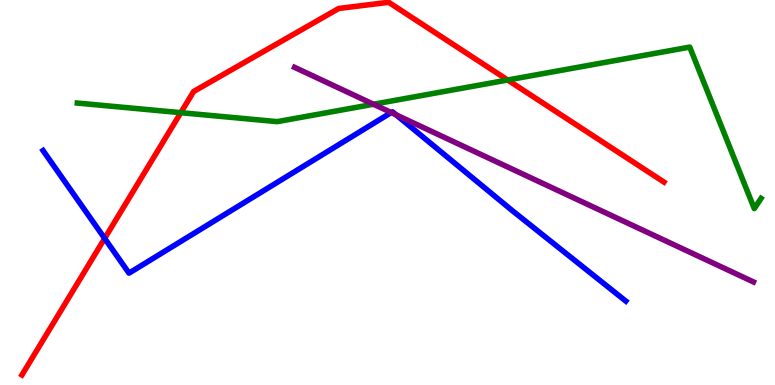[{'lines': ['blue', 'red'], 'intersections': [{'x': 1.35, 'y': 3.81}]}, {'lines': ['green', 'red'], 'intersections': [{'x': 2.33, 'y': 7.07}, {'x': 6.55, 'y': 7.92}]}, {'lines': ['purple', 'red'], 'intersections': []}, {'lines': ['blue', 'green'], 'intersections': []}, {'lines': ['blue', 'purple'], 'intersections': [{'x': 5.05, 'y': 7.08}, {'x': 5.11, 'y': 7.02}]}, {'lines': ['green', 'purple'], 'intersections': [{'x': 4.82, 'y': 7.29}]}]